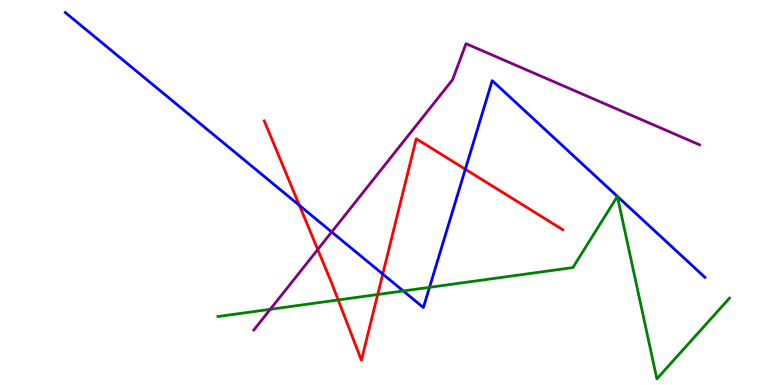[{'lines': ['blue', 'red'], 'intersections': [{'x': 3.86, 'y': 4.67}, {'x': 4.94, 'y': 2.88}, {'x': 6.0, 'y': 5.6}]}, {'lines': ['green', 'red'], 'intersections': [{'x': 4.36, 'y': 2.21}, {'x': 4.87, 'y': 2.35}]}, {'lines': ['purple', 'red'], 'intersections': [{'x': 4.1, 'y': 3.52}]}, {'lines': ['blue', 'green'], 'intersections': [{'x': 5.2, 'y': 2.44}, {'x': 5.54, 'y': 2.54}, {'x': 7.97, 'y': 4.9}, {'x': 7.97, 'y': 4.9}]}, {'lines': ['blue', 'purple'], 'intersections': [{'x': 4.28, 'y': 3.97}]}, {'lines': ['green', 'purple'], 'intersections': [{'x': 3.49, 'y': 1.97}]}]